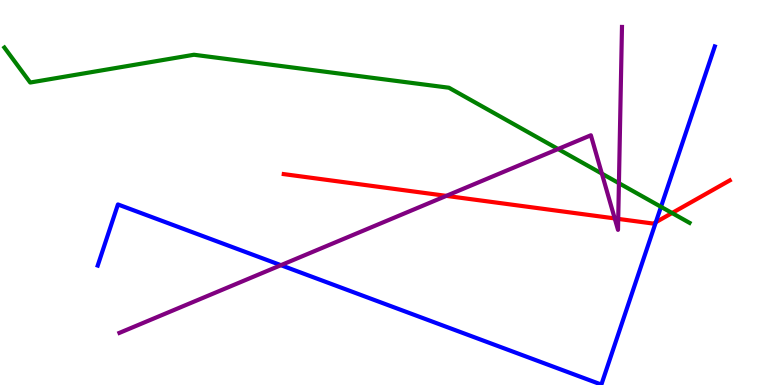[{'lines': ['blue', 'red'], 'intersections': [{'x': 8.46, 'y': 4.23}]}, {'lines': ['green', 'red'], 'intersections': [{'x': 8.67, 'y': 4.47}]}, {'lines': ['purple', 'red'], 'intersections': [{'x': 5.76, 'y': 4.91}, {'x': 7.93, 'y': 4.33}, {'x': 7.98, 'y': 4.31}]}, {'lines': ['blue', 'green'], 'intersections': [{'x': 8.53, 'y': 4.63}]}, {'lines': ['blue', 'purple'], 'intersections': [{'x': 3.62, 'y': 3.11}]}, {'lines': ['green', 'purple'], 'intersections': [{'x': 7.2, 'y': 6.13}, {'x': 7.77, 'y': 5.49}, {'x': 7.99, 'y': 5.24}]}]